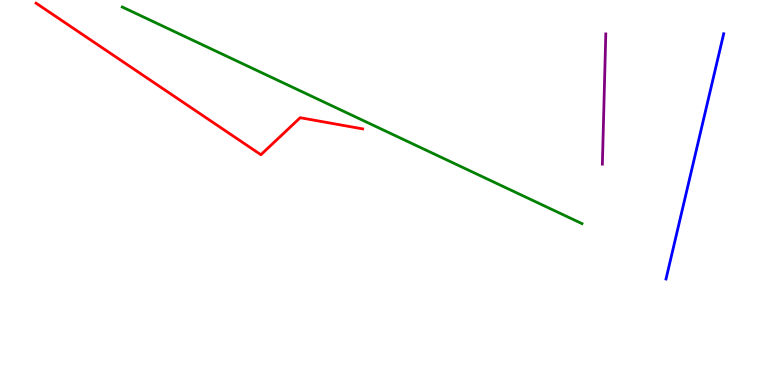[{'lines': ['blue', 'red'], 'intersections': []}, {'lines': ['green', 'red'], 'intersections': []}, {'lines': ['purple', 'red'], 'intersections': []}, {'lines': ['blue', 'green'], 'intersections': []}, {'lines': ['blue', 'purple'], 'intersections': []}, {'lines': ['green', 'purple'], 'intersections': []}]